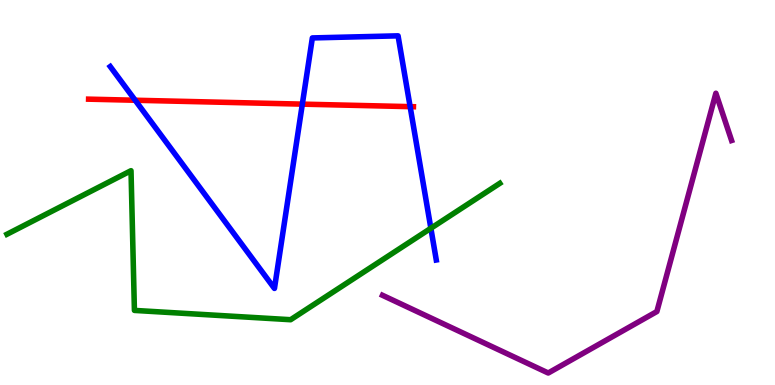[{'lines': ['blue', 'red'], 'intersections': [{'x': 1.74, 'y': 7.4}, {'x': 3.9, 'y': 7.3}, {'x': 5.29, 'y': 7.23}]}, {'lines': ['green', 'red'], 'intersections': []}, {'lines': ['purple', 'red'], 'intersections': []}, {'lines': ['blue', 'green'], 'intersections': [{'x': 5.56, 'y': 4.07}]}, {'lines': ['blue', 'purple'], 'intersections': []}, {'lines': ['green', 'purple'], 'intersections': []}]